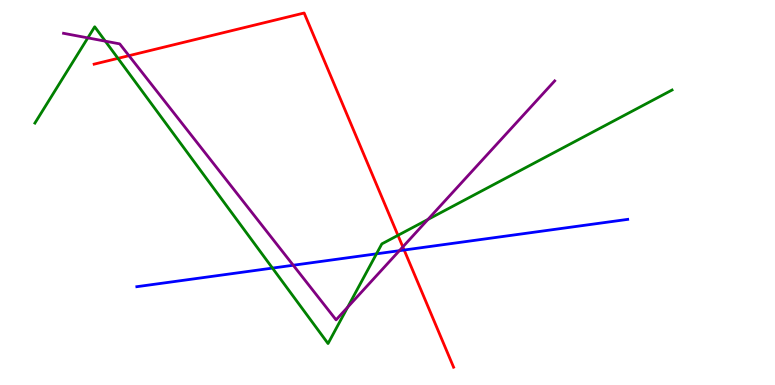[{'lines': ['blue', 'red'], 'intersections': [{'x': 5.21, 'y': 3.51}]}, {'lines': ['green', 'red'], 'intersections': [{'x': 1.52, 'y': 8.48}, {'x': 5.13, 'y': 3.89}]}, {'lines': ['purple', 'red'], 'intersections': [{'x': 1.66, 'y': 8.55}, {'x': 5.2, 'y': 3.59}]}, {'lines': ['blue', 'green'], 'intersections': [{'x': 3.52, 'y': 3.04}, {'x': 4.86, 'y': 3.41}]}, {'lines': ['blue', 'purple'], 'intersections': [{'x': 3.78, 'y': 3.11}, {'x': 5.15, 'y': 3.49}]}, {'lines': ['green', 'purple'], 'intersections': [{'x': 1.13, 'y': 9.02}, {'x': 1.36, 'y': 8.93}, {'x': 4.49, 'y': 2.02}, {'x': 5.52, 'y': 4.3}]}]